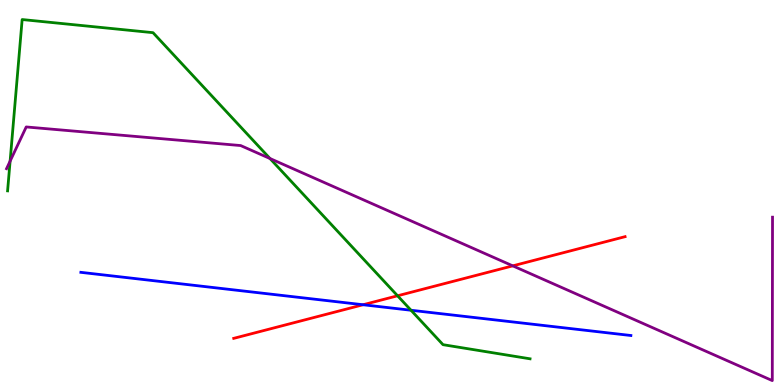[{'lines': ['blue', 'red'], 'intersections': [{'x': 4.68, 'y': 2.08}]}, {'lines': ['green', 'red'], 'intersections': [{'x': 5.13, 'y': 2.32}]}, {'lines': ['purple', 'red'], 'intersections': [{'x': 6.62, 'y': 3.09}]}, {'lines': ['blue', 'green'], 'intersections': [{'x': 5.3, 'y': 1.94}]}, {'lines': ['blue', 'purple'], 'intersections': []}, {'lines': ['green', 'purple'], 'intersections': [{'x': 0.13, 'y': 5.81}, {'x': 3.48, 'y': 5.88}]}]